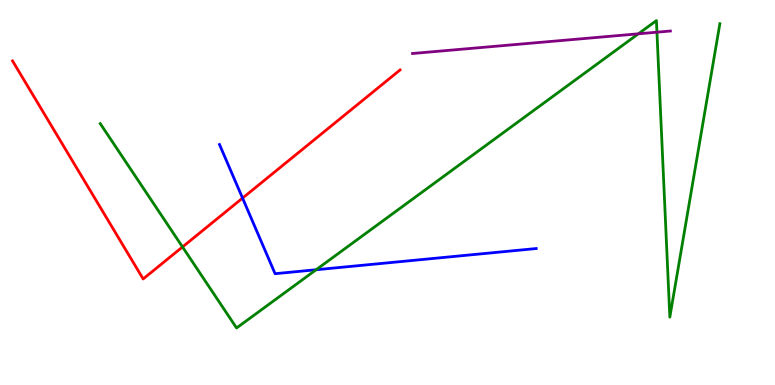[{'lines': ['blue', 'red'], 'intersections': [{'x': 3.13, 'y': 4.85}]}, {'lines': ['green', 'red'], 'intersections': [{'x': 2.36, 'y': 3.59}]}, {'lines': ['purple', 'red'], 'intersections': []}, {'lines': ['blue', 'green'], 'intersections': [{'x': 4.08, 'y': 2.99}]}, {'lines': ['blue', 'purple'], 'intersections': []}, {'lines': ['green', 'purple'], 'intersections': [{'x': 8.24, 'y': 9.12}, {'x': 8.48, 'y': 9.16}]}]